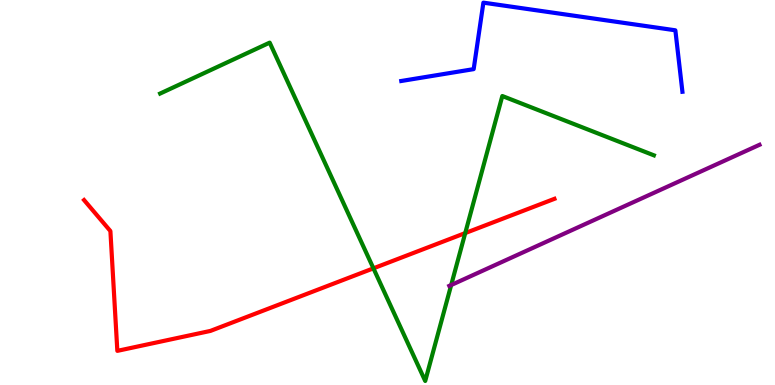[{'lines': ['blue', 'red'], 'intersections': []}, {'lines': ['green', 'red'], 'intersections': [{'x': 4.82, 'y': 3.03}, {'x': 6.0, 'y': 3.95}]}, {'lines': ['purple', 'red'], 'intersections': []}, {'lines': ['blue', 'green'], 'intersections': []}, {'lines': ['blue', 'purple'], 'intersections': []}, {'lines': ['green', 'purple'], 'intersections': [{'x': 5.82, 'y': 2.6}]}]